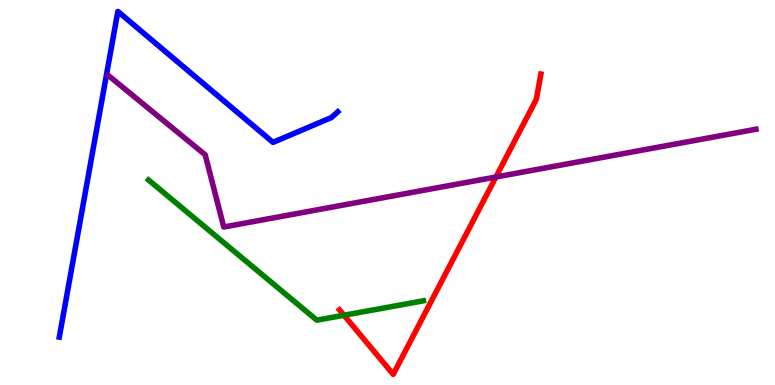[{'lines': ['blue', 'red'], 'intersections': []}, {'lines': ['green', 'red'], 'intersections': [{'x': 4.44, 'y': 1.81}]}, {'lines': ['purple', 'red'], 'intersections': [{'x': 6.4, 'y': 5.4}]}, {'lines': ['blue', 'green'], 'intersections': []}, {'lines': ['blue', 'purple'], 'intersections': []}, {'lines': ['green', 'purple'], 'intersections': []}]